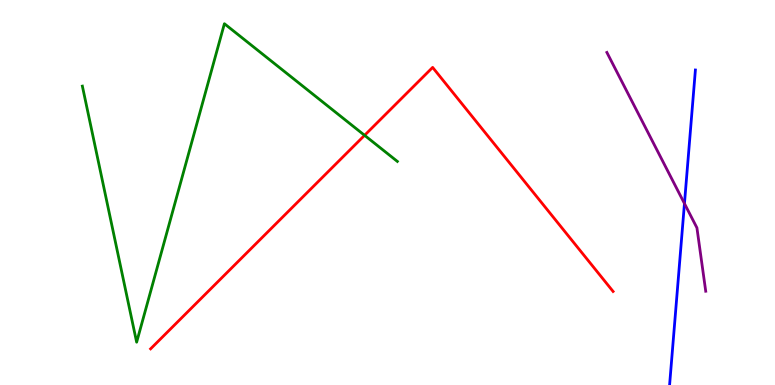[{'lines': ['blue', 'red'], 'intersections': []}, {'lines': ['green', 'red'], 'intersections': [{'x': 4.7, 'y': 6.49}]}, {'lines': ['purple', 'red'], 'intersections': []}, {'lines': ['blue', 'green'], 'intersections': []}, {'lines': ['blue', 'purple'], 'intersections': [{'x': 8.83, 'y': 4.71}]}, {'lines': ['green', 'purple'], 'intersections': []}]